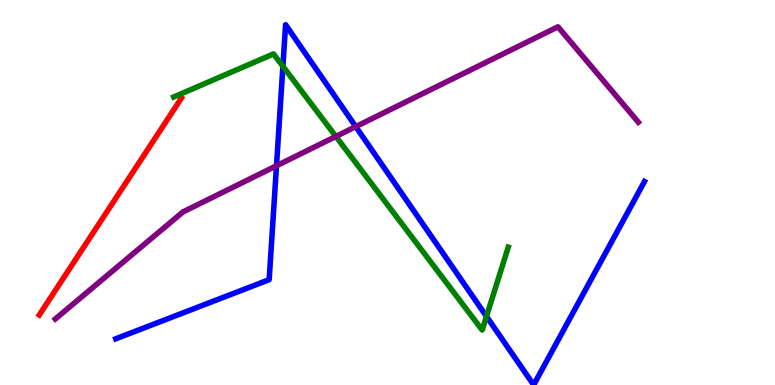[{'lines': ['blue', 'red'], 'intersections': []}, {'lines': ['green', 'red'], 'intersections': []}, {'lines': ['purple', 'red'], 'intersections': []}, {'lines': ['blue', 'green'], 'intersections': [{'x': 3.65, 'y': 8.28}, {'x': 6.28, 'y': 1.78}]}, {'lines': ['blue', 'purple'], 'intersections': [{'x': 3.57, 'y': 5.69}, {'x': 4.59, 'y': 6.71}]}, {'lines': ['green', 'purple'], 'intersections': [{'x': 4.33, 'y': 6.46}]}]